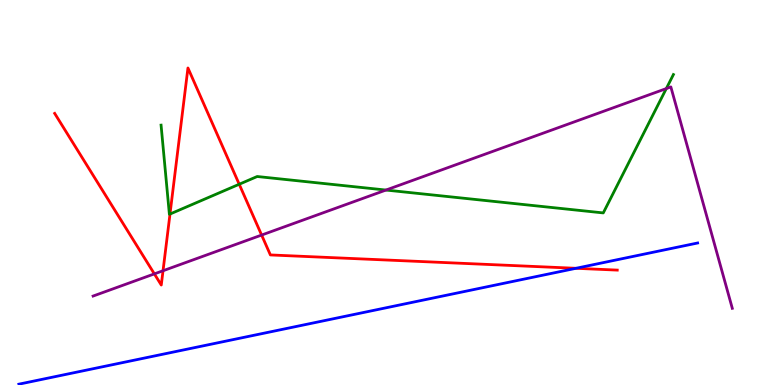[{'lines': ['blue', 'red'], 'intersections': [{'x': 7.43, 'y': 3.03}]}, {'lines': ['green', 'red'], 'intersections': [{'x': 2.19, 'y': 4.44}, {'x': 3.09, 'y': 5.21}]}, {'lines': ['purple', 'red'], 'intersections': [{'x': 1.99, 'y': 2.89}, {'x': 2.1, 'y': 2.97}, {'x': 3.38, 'y': 3.89}]}, {'lines': ['blue', 'green'], 'intersections': []}, {'lines': ['blue', 'purple'], 'intersections': []}, {'lines': ['green', 'purple'], 'intersections': [{'x': 4.98, 'y': 5.06}, {'x': 8.6, 'y': 7.7}]}]